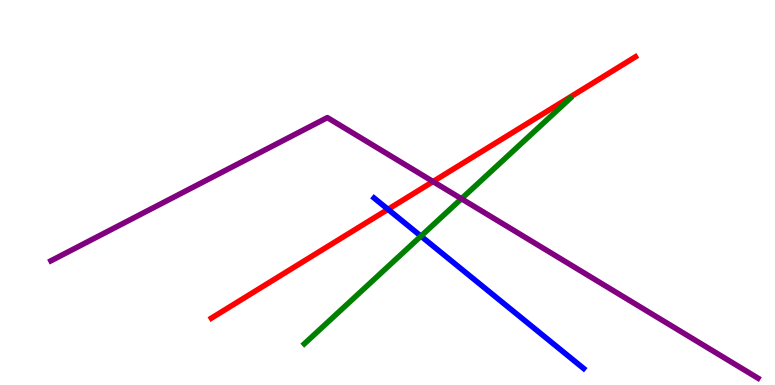[{'lines': ['blue', 'red'], 'intersections': [{'x': 5.01, 'y': 4.56}]}, {'lines': ['green', 'red'], 'intersections': []}, {'lines': ['purple', 'red'], 'intersections': [{'x': 5.59, 'y': 5.28}]}, {'lines': ['blue', 'green'], 'intersections': [{'x': 5.43, 'y': 3.87}]}, {'lines': ['blue', 'purple'], 'intersections': []}, {'lines': ['green', 'purple'], 'intersections': [{'x': 5.95, 'y': 4.84}]}]